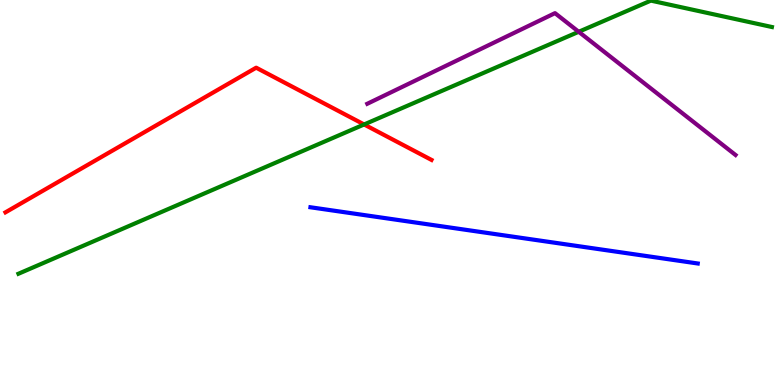[{'lines': ['blue', 'red'], 'intersections': []}, {'lines': ['green', 'red'], 'intersections': [{'x': 4.7, 'y': 6.77}]}, {'lines': ['purple', 'red'], 'intersections': []}, {'lines': ['blue', 'green'], 'intersections': []}, {'lines': ['blue', 'purple'], 'intersections': []}, {'lines': ['green', 'purple'], 'intersections': [{'x': 7.47, 'y': 9.17}]}]